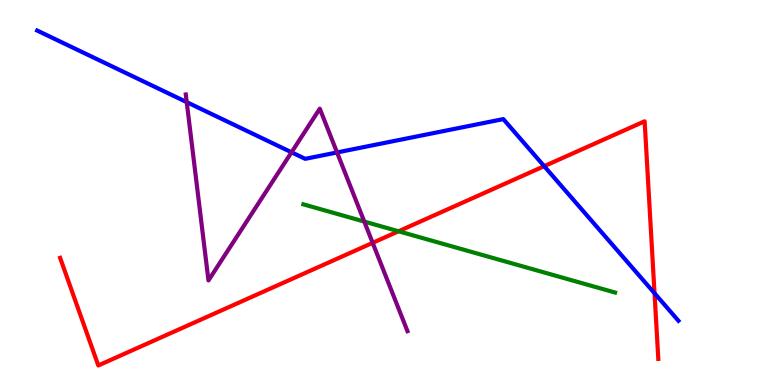[{'lines': ['blue', 'red'], 'intersections': [{'x': 7.02, 'y': 5.68}, {'x': 8.45, 'y': 2.38}]}, {'lines': ['green', 'red'], 'intersections': [{'x': 5.14, 'y': 3.99}]}, {'lines': ['purple', 'red'], 'intersections': [{'x': 4.81, 'y': 3.69}]}, {'lines': ['blue', 'green'], 'intersections': []}, {'lines': ['blue', 'purple'], 'intersections': [{'x': 2.41, 'y': 7.35}, {'x': 3.76, 'y': 6.04}, {'x': 4.35, 'y': 6.04}]}, {'lines': ['green', 'purple'], 'intersections': [{'x': 4.7, 'y': 4.24}]}]